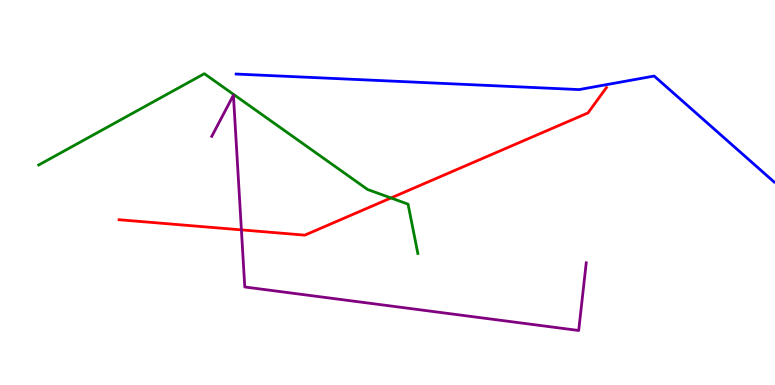[{'lines': ['blue', 'red'], 'intersections': []}, {'lines': ['green', 'red'], 'intersections': [{'x': 5.04, 'y': 4.86}]}, {'lines': ['purple', 'red'], 'intersections': [{'x': 3.11, 'y': 4.03}]}, {'lines': ['blue', 'green'], 'intersections': []}, {'lines': ['blue', 'purple'], 'intersections': []}, {'lines': ['green', 'purple'], 'intersections': []}]